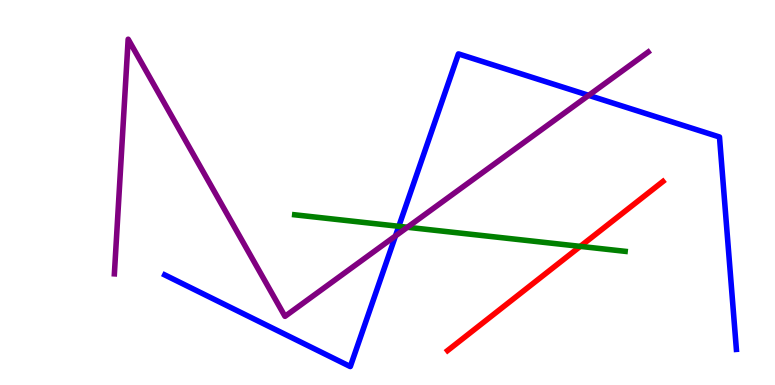[{'lines': ['blue', 'red'], 'intersections': []}, {'lines': ['green', 'red'], 'intersections': [{'x': 7.49, 'y': 3.6}]}, {'lines': ['purple', 'red'], 'intersections': []}, {'lines': ['blue', 'green'], 'intersections': [{'x': 5.15, 'y': 4.12}]}, {'lines': ['blue', 'purple'], 'intersections': [{'x': 5.1, 'y': 3.87}, {'x': 7.6, 'y': 7.52}]}, {'lines': ['green', 'purple'], 'intersections': [{'x': 5.26, 'y': 4.1}]}]